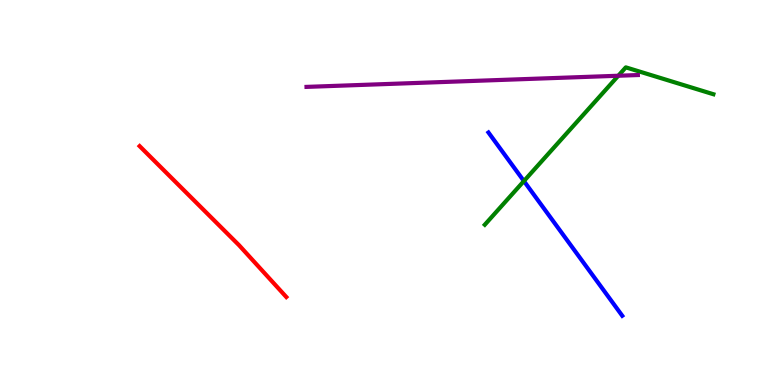[{'lines': ['blue', 'red'], 'intersections': []}, {'lines': ['green', 'red'], 'intersections': []}, {'lines': ['purple', 'red'], 'intersections': []}, {'lines': ['blue', 'green'], 'intersections': [{'x': 6.76, 'y': 5.3}]}, {'lines': ['blue', 'purple'], 'intersections': []}, {'lines': ['green', 'purple'], 'intersections': [{'x': 7.98, 'y': 8.03}]}]